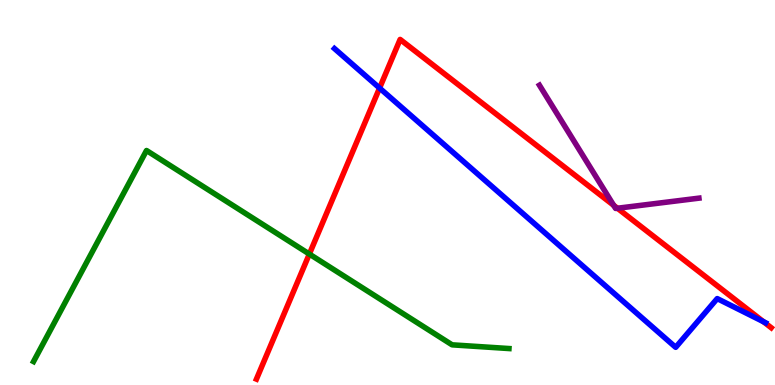[{'lines': ['blue', 'red'], 'intersections': [{'x': 4.9, 'y': 7.71}, {'x': 9.85, 'y': 1.64}]}, {'lines': ['green', 'red'], 'intersections': [{'x': 3.99, 'y': 3.4}]}, {'lines': ['purple', 'red'], 'intersections': [{'x': 7.92, 'y': 4.67}, {'x': 7.97, 'y': 4.59}]}, {'lines': ['blue', 'green'], 'intersections': []}, {'lines': ['blue', 'purple'], 'intersections': []}, {'lines': ['green', 'purple'], 'intersections': []}]